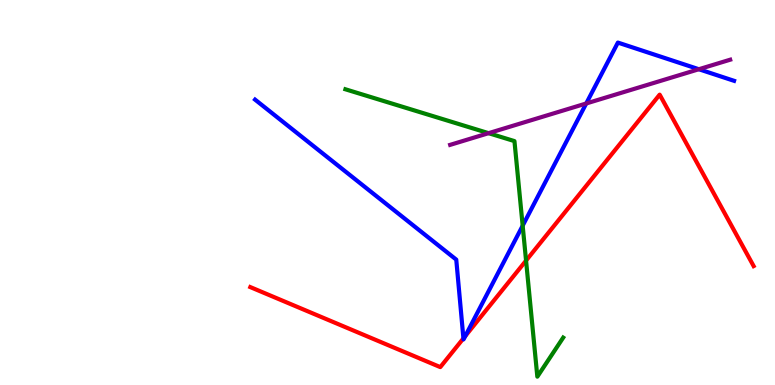[{'lines': ['blue', 'red'], 'intersections': [{'x': 5.98, 'y': 1.21}, {'x': 6.0, 'y': 1.27}]}, {'lines': ['green', 'red'], 'intersections': [{'x': 6.79, 'y': 3.23}]}, {'lines': ['purple', 'red'], 'intersections': []}, {'lines': ['blue', 'green'], 'intersections': [{'x': 6.74, 'y': 4.14}]}, {'lines': ['blue', 'purple'], 'intersections': [{'x': 7.56, 'y': 7.31}, {'x': 9.02, 'y': 8.2}]}, {'lines': ['green', 'purple'], 'intersections': [{'x': 6.3, 'y': 6.54}]}]